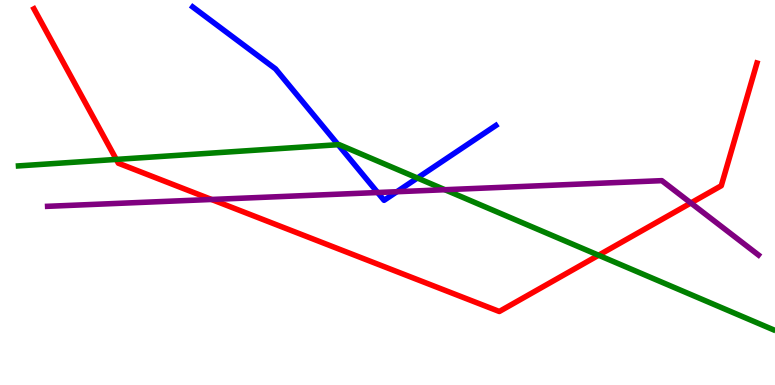[{'lines': ['blue', 'red'], 'intersections': []}, {'lines': ['green', 'red'], 'intersections': [{'x': 1.5, 'y': 5.86}, {'x': 7.72, 'y': 3.37}]}, {'lines': ['purple', 'red'], 'intersections': [{'x': 2.73, 'y': 4.82}, {'x': 8.91, 'y': 4.73}]}, {'lines': ['blue', 'green'], 'intersections': [{'x': 4.36, 'y': 6.24}, {'x': 5.39, 'y': 5.38}]}, {'lines': ['blue', 'purple'], 'intersections': [{'x': 4.87, 'y': 5.0}, {'x': 5.12, 'y': 5.02}]}, {'lines': ['green', 'purple'], 'intersections': [{'x': 5.74, 'y': 5.07}]}]